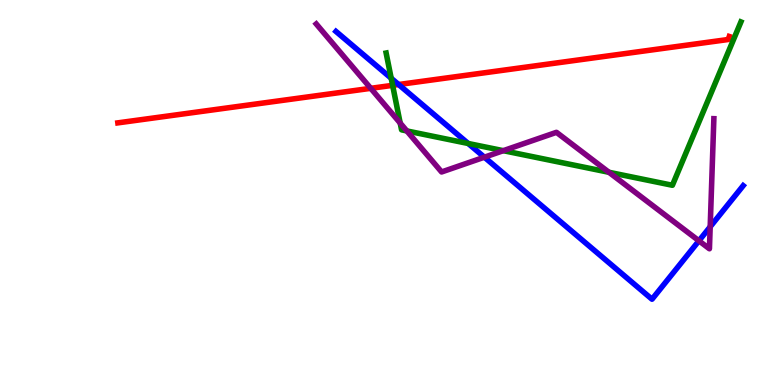[{'lines': ['blue', 'red'], 'intersections': [{'x': 5.14, 'y': 7.8}]}, {'lines': ['green', 'red'], 'intersections': [{'x': 5.07, 'y': 7.78}]}, {'lines': ['purple', 'red'], 'intersections': [{'x': 4.78, 'y': 7.71}]}, {'lines': ['blue', 'green'], 'intersections': [{'x': 5.05, 'y': 7.97}, {'x': 6.04, 'y': 6.27}]}, {'lines': ['blue', 'purple'], 'intersections': [{'x': 6.25, 'y': 5.92}, {'x': 9.02, 'y': 3.75}, {'x': 9.16, 'y': 4.11}]}, {'lines': ['green', 'purple'], 'intersections': [{'x': 5.16, 'y': 6.8}, {'x': 5.25, 'y': 6.6}, {'x': 6.49, 'y': 6.09}, {'x': 7.86, 'y': 5.53}]}]